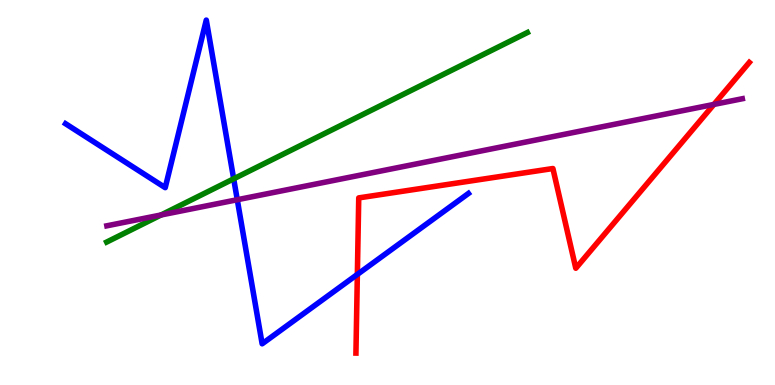[{'lines': ['blue', 'red'], 'intersections': [{'x': 4.61, 'y': 2.87}]}, {'lines': ['green', 'red'], 'intersections': []}, {'lines': ['purple', 'red'], 'intersections': [{'x': 9.21, 'y': 7.29}]}, {'lines': ['blue', 'green'], 'intersections': [{'x': 3.02, 'y': 5.36}]}, {'lines': ['blue', 'purple'], 'intersections': [{'x': 3.06, 'y': 4.81}]}, {'lines': ['green', 'purple'], 'intersections': [{'x': 2.08, 'y': 4.42}]}]